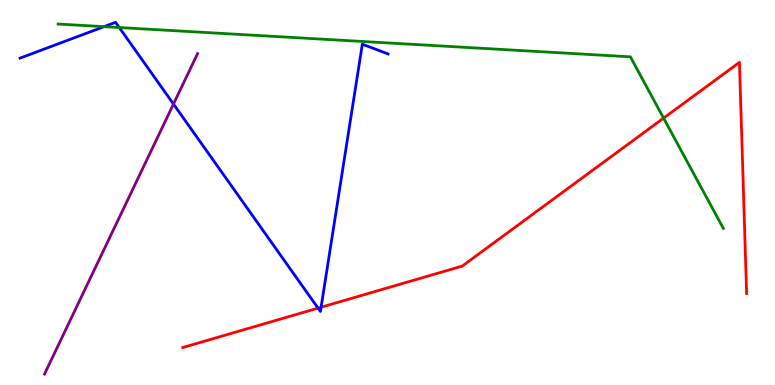[{'lines': ['blue', 'red'], 'intersections': [{'x': 4.1, 'y': 2.0}, {'x': 4.14, 'y': 2.02}]}, {'lines': ['green', 'red'], 'intersections': [{'x': 8.56, 'y': 6.93}]}, {'lines': ['purple', 'red'], 'intersections': []}, {'lines': ['blue', 'green'], 'intersections': [{'x': 1.34, 'y': 9.31}, {'x': 1.54, 'y': 9.28}]}, {'lines': ['blue', 'purple'], 'intersections': [{'x': 2.24, 'y': 7.3}]}, {'lines': ['green', 'purple'], 'intersections': []}]